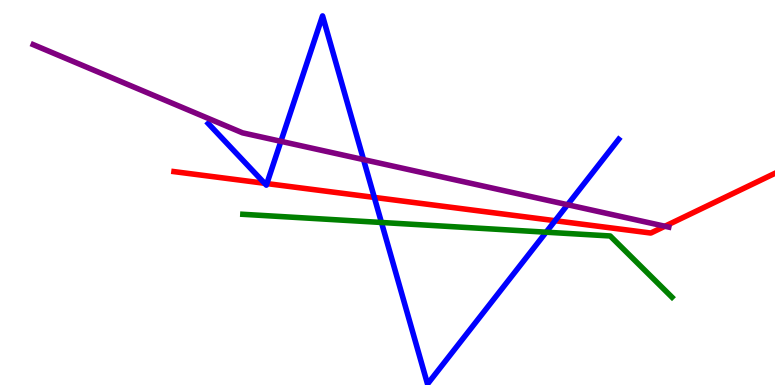[{'lines': ['blue', 'red'], 'intersections': [{'x': 3.41, 'y': 5.24}, {'x': 3.44, 'y': 5.23}, {'x': 4.83, 'y': 4.87}, {'x': 7.16, 'y': 4.27}]}, {'lines': ['green', 'red'], 'intersections': []}, {'lines': ['purple', 'red'], 'intersections': [{'x': 8.58, 'y': 4.12}]}, {'lines': ['blue', 'green'], 'intersections': [{'x': 4.92, 'y': 4.22}, {'x': 7.05, 'y': 3.97}]}, {'lines': ['blue', 'purple'], 'intersections': [{'x': 3.62, 'y': 6.33}, {'x': 4.69, 'y': 5.85}, {'x': 7.32, 'y': 4.68}]}, {'lines': ['green', 'purple'], 'intersections': []}]